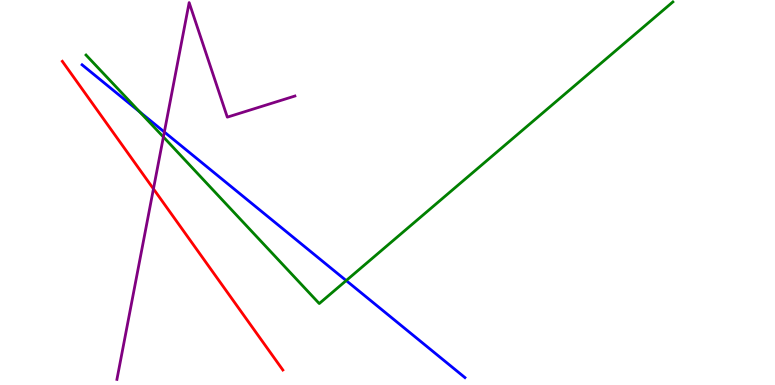[{'lines': ['blue', 'red'], 'intersections': []}, {'lines': ['green', 'red'], 'intersections': []}, {'lines': ['purple', 'red'], 'intersections': [{'x': 1.98, 'y': 5.09}]}, {'lines': ['blue', 'green'], 'intersections': [{'x': 1.8, 'y': 7.1}, {'x': 4.47, 'y': 2.71}]}, {'lines': ['blue', 'purple'], 'intersections': [{'x': 2.12, 'y': 6.57}]}, {'lines': ['green', 'purple'], 'intersections': [{'x': 2.11, 'y': 6.44}]}]